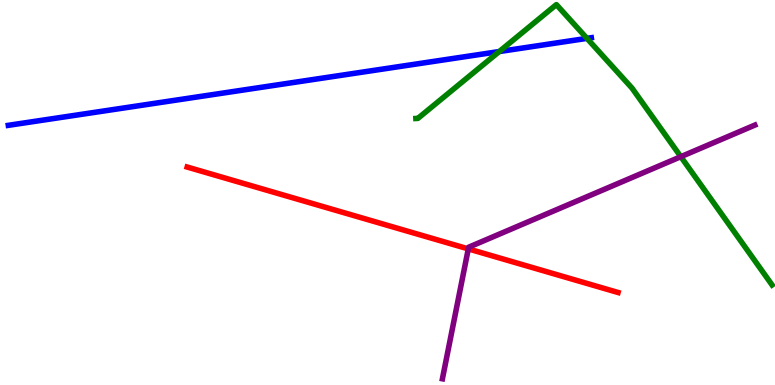[{'lines': ['blue', 'red'], 'intersections': []}, {'lines': ['green', 'red'], 'intersections': []}, {'lines': ['purple', 'red'], 'intersections': [{'x': 6.04, 'y': 3.54}]}, {'lines': ['blue', 'green'], 'intersections': [{'x': 6.44, 'y': 8.66}, {'x': 7.57, 'y': 9.0}]}, {'lines': ['blue', 'purple'], 'intersections': []}, {'lines': ['green', 'purple'], 'intersections': [{'x': 8.78, 'y': 5.93}]}]